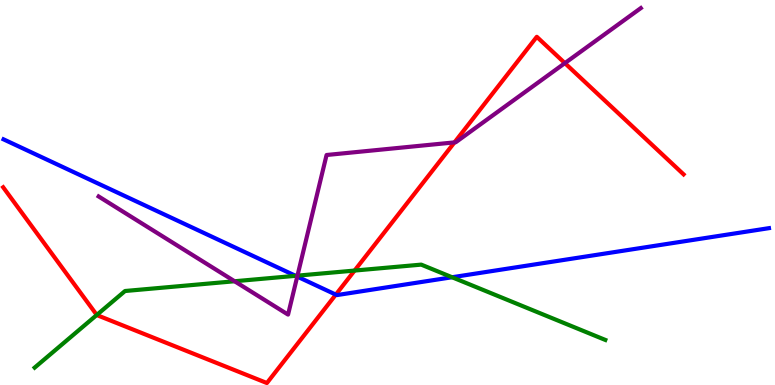[{'lines': ['blue', 'red'], 'intersections': [{'x': 4.33, 'y': 2.35}]}, {'lines': ['green', 'red'], 'intersections': [{'x': 1.25, 'y': 1.82}, {'x': 4.58, 'y': 2.97}]}, {'lines': ['purple', 'red'], 'intersections': [{'x': 5.86, 'y': 6.3}, {'x': 7.29, 'y': 8.36}]}, {'lines': ['blue', 'green'], 'intersections': [{'x': 3.81, 'y': 2.84}, {'x': 5.83, 'y': 2.8}]}, {'lines': ['blue', 'purple'], 'intersections': [{'x': 3.84, 'y': 2.82}]}, {'lines': ['green', 'purple'], 'intersections': [{'x': 3.03, 'y': 2.69}, {'x': 3.84, 'y': 2.84}]}]